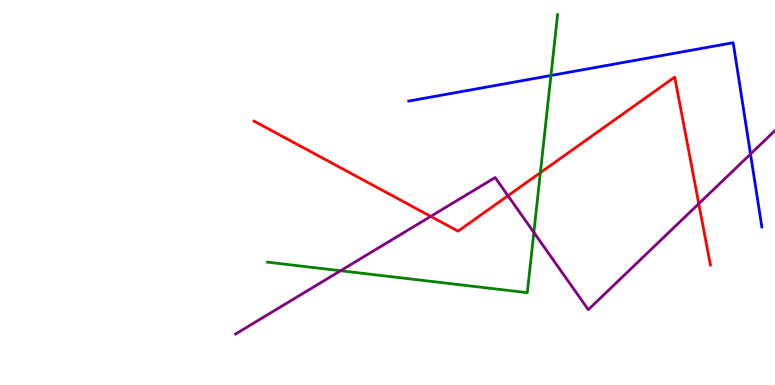[{'lines': ['blue', 'red'], 'intersections': []}, {'lines': ['green', 'red'], 'intersections': [{'x': 6.97, 'y': 5.52}]}, {'lines': ['purple', 'red'], 'intersections': [{'x': 5.56, 'y': 4.38}, {'x': 6.55, 'y': 4.92}, {'x': 9.02, 'y': 4.71}]}, {'lines': ['blue', 'green'], 'intersections': [{'x': 7.11, 'y': 8.04}]}, {'lines': ['blue', 'purple'], 'intersections': [{'x': 9.68, 'y': 6.0}]}, {'lines': ['green', 'purple'], 'intersections': [{'x': 4.39, 'y': 2.97}, {'x': 6.89, 'y': 3.96}]}]